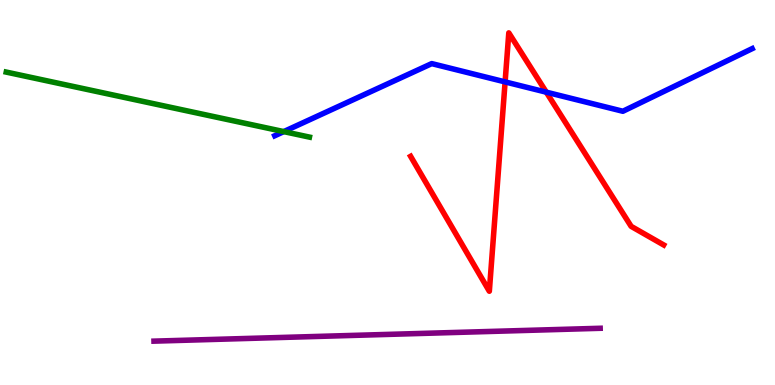[{'lines': ['blue', 'red'], 'intersections': [{'x': 6.52, 'y': 7.87}, {'x': 7.05, 'y': 7.61}]}, {'lines': ['green', 'red'], 'intersections': []}, {'lines': ['purple', 'red'], 'intersections': []}, {'lines': ['blue', 'green'], 'intersections': [{'x': 3.66, 'y': 6.58}]}, {'lines': ['blue', 'purple'], 'intersections': []}, {'lines': ['green', 'purple'], 'intersections': []}]